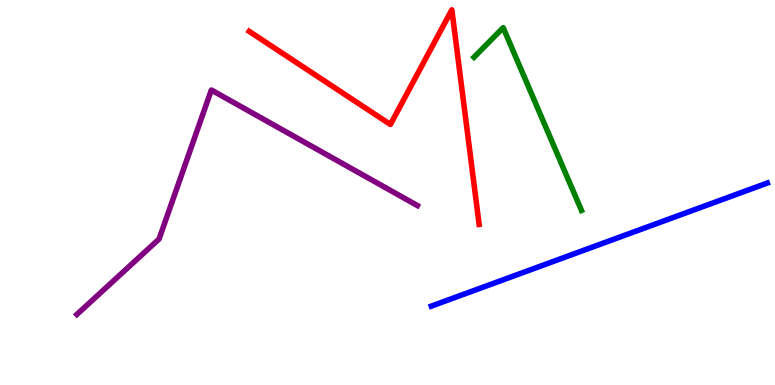[{'lines': ['blue', 'red'], 'intersections': []}, {'lines': ['green', 'red'], 'intersections': []}, {'lines': ['purple', 'red'], 'intersections': []}, {'lines': ['blue', 'green'], 'intersections': []}, {'lines': ['blue', 'purple'], 'intersections': []}, {'lines': ['green', 'purple'], 'intersections': []}]